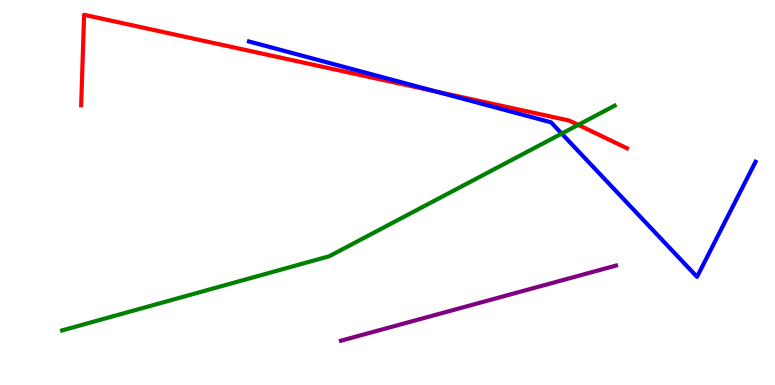[{'lines': ['blue', 'red'], 'intersections': [{'x': 5.62, 'y': 7.62}]}, {'lines': ['green', 'red'], 'intersections': [{'x': 7.46, 'y': 6.76}]}, {'lines': ['purple', 'red'], 'intersections': []}, {'lines': ['blue', 'green'], 'intersections': [{'x': 7.25, 'y': 6.53}]}, {'lines': ['blue', 'purple'], 'intersections': []}, {'lines': ['green', 'purple'], 'intersections': []}]